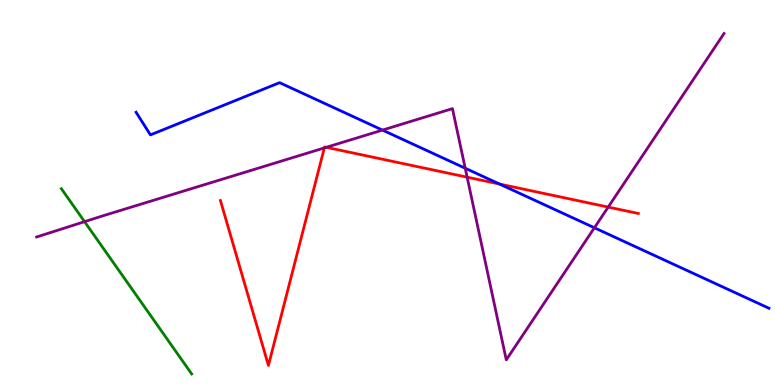[{'lines': ['blue', 'red'], 'intersections': [{'x': 6.45, 'y': 5.22}]}, {'lines': ['green', 'red'], 'intersections': []}, {'lines': ['purple', 'red'], 'intersections': [{'x': 4.18, 'y': 6.16}, {'x': 4.21, 'y': 6.17}, {'x': 6.03, 'y': 5.4}, {'x': 7.85, 'y': 4.62}]}, {'lines': ['blue', 'green'], 'intersections': []}, {'lines': ['blue', 'purple'], 'intersections': [{'x': 4.94, 'y': 6.62}, {'x': 6.0, 'y': 5.63}, {'x': 7.67, 'y': 4.08}]}, {'lines': ['green', 'purple'], 'intersections': [{'x': 1.09, 'y': 4.24}]}]